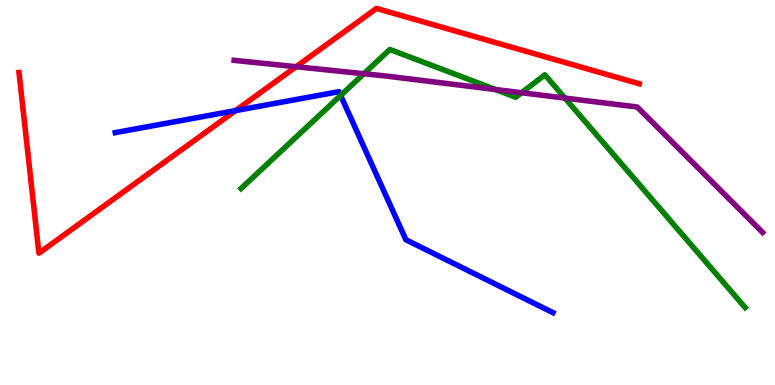[{'lines': ['blue', 'red'], 'intersections': [{'x': 3.04, 'y': 7.13}]}, {'lines': ['green', 'red'], 'intersections': []}, {'lines': ['purple', 'red'], 'intersections': [{'x': 3.82, 'y': 8.27}]}, {'lines': ['blue', 'green'], 'intersections': [{'x': 4.4, 'y': 7.52}]}, {'lines': ['blue', 'purple'], 'intersections': []}, {'lines': ['green', 'purple'], 'intersections': [{'x': 4.7, 'y': 8.08}, {'x': 6.39, 'y': 7.67}, {'x': 6.73, 'y': 7.59}, {'x': 7.29, 'y': 7.45}]}]